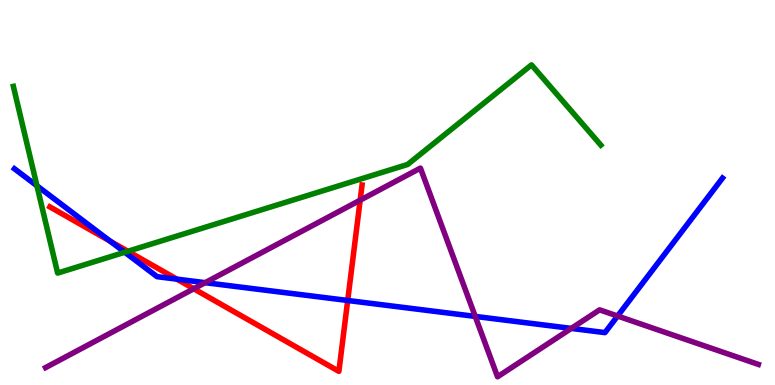[{'lines': ['blue', 'red'], 'intersections': [{'x': 1.42, 'y': 3.73}, {'x': 2.28, 'y': 2.75}, {'x': 4.49, 'y': 2.2}]}, {'lines': ['green', 'red'], 'intersections': [{'x': 1.65, 'y': 3.47}]}, {'lines': ['purple', 'red'], 'intersections': [{'x': 2.5, 'y': 2.5}, {'x': 4.65, 'y': 4.8}]}, {'lines': ['blue', 'green'], 'intersections': [{'x': 0.477, 'y': 5.17}, {'x': 1.61, 'y': 3.45}]}, {'lines': ['blue', 'purple'], 'intersections': [{'x': 2.65, 'y': 2.66}, {'x': 6.13, 'y': 1.78}, {'x': 7.37, 'y': 1.47}, {'x': 7.97, 'y': 1.79}]}, {'lines': ['green', 'purple'], 'intersections': []}]